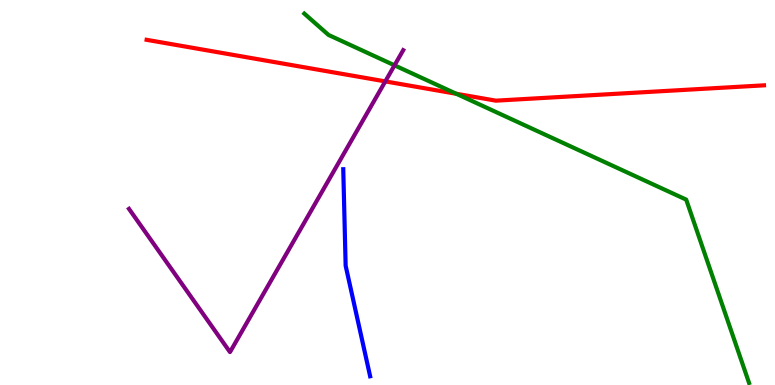[{'lines': ['blue', 'red'], 'intersections': []}, {'lines': ['green', 'red'], 'intersections': [{'x': 5.89, 'y': 7.56}]}, {'lines': ['purple', 'red'], 'intersections': [{'x': 4.97, 'y': 7.89}]}, {'lines': ['blue', 'green'], 'intersections': []}, {'lines': ['blue', 'purple'], 'intersections': []}, {'lines': ['green', 'purple'], 'intersections': [{'x': 5.09, 'y': 8.3}]}]